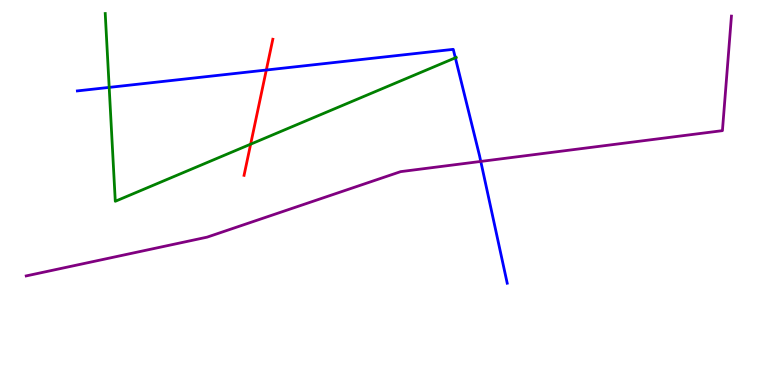[{'lines': ['blue', 'red'], 'intersections': [{'x': 3.44, 'y': 8.18}]}, {'lines': ['green', 'red'], 'intersections': [{'x': 3.23, 'y': 6.26}]}, {'lines': ['purple', 'red'], 'intersections': []}, {'lines': ['blue', 'green'], 'intersections': [{'x': 1.41, 'y': 7.73}, {'x': 5.88, 'y': 8.5}]}, {'lines': ['blue', 'purple'], 'intersections': [{'x': 6.2, 'y': 5.81}]}, {'lines': ['green', 'purple'], 'intersections': []}]